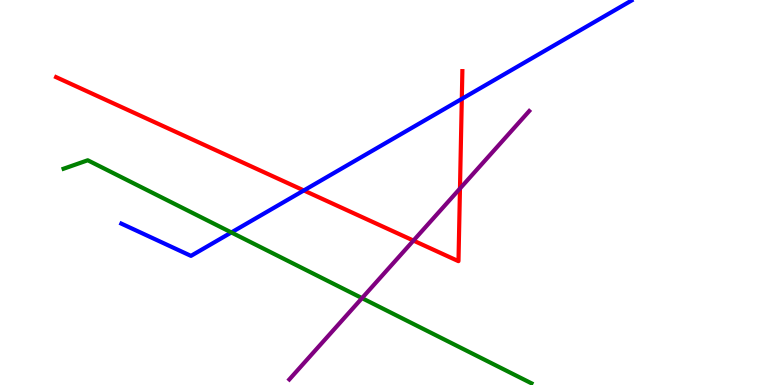[{'lines': ['blue', 'red'], 'intersections': [{'x': 3.92, 'y': 5.05}, {'x': 5.96, 'y': 7.43}]}, {'lines': ['green', 'red'], 'intersections': []}, {'lines': ['purple', 'red'], 'intersections': [{'x': 5.33, 'y': 3.75}, {'x': 5.94, 'y': 5.1}]}, {'lines': ['blue', 'green'], 'intersections': [{'x': 2.99, 'y': 3.96}]}, {'lines': ['blue', 'purple'], 'intersections': []}, {'lines': ['green', 'purple'], 'intersections': [{'x': 4.67, 'y': 2.26}]}]